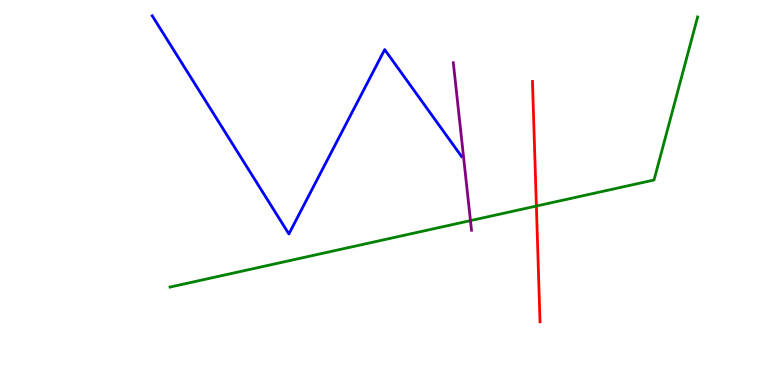[{'lines': ['blue', 'red'], 'intersections': []}, {'lines': ['green', 'red'], 'intersections': [{'x': 6.92, 'y': 4.65}]}, {'lines': ['purple', 'red'], 'intersections': []}, {'lines': ['blue', 'green'], 'intersections': []}, {'lines': ['blue', 'purple'], 'intersections': []}, {'lines': ['green', 'purple'], 'intersections': [{'x': 6.07, 'y': 4.27}]}]